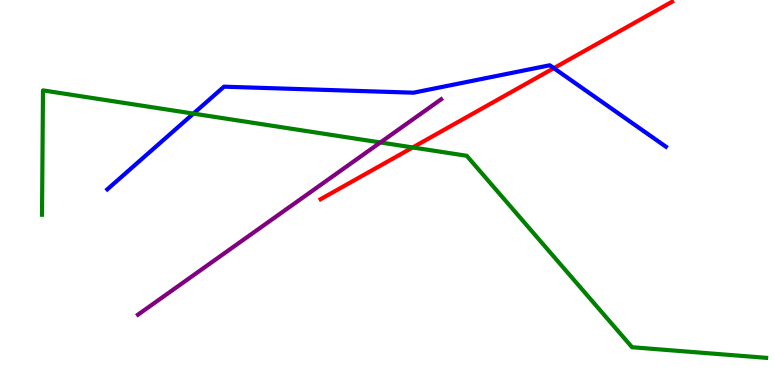[{'lines': ['blue', 'red'], 'intersections': [{'x': 7.15, 'y': 8.23}]}, {'lines': ['green', 'red'], 'intersections': [{'x': 5.33, 'y': 6.17}]}, {'lines': ['purple', 'red'], 'intersections': []}, {'lines': ['blue', 'green'], 'intersections': [{'x': 2.5, 'y': 7.05}]}, {'lines': ['blue', 'purple'], 'intersections': []}, {'lines': ['green', 'purple'], 'intersections': [{'x': 4.91, 'y': 6.3}]}]